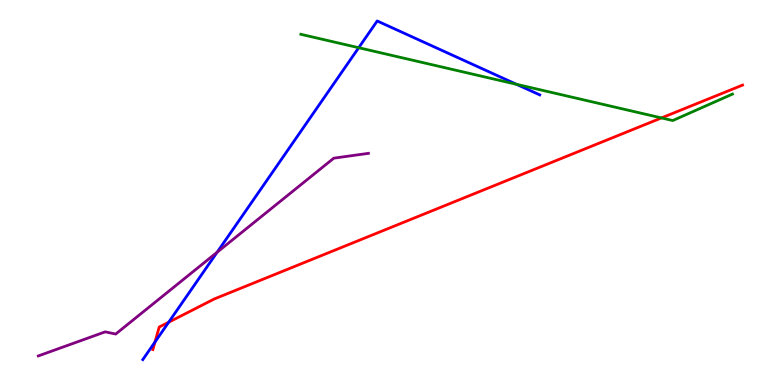[{'lines': ['blue', 'red'], 'intersections': [{'x': 2.0, 'y': 1.12}, {'x': 2.18, 'y': 1.63}]}, {'lines': ['green', 'red'], 'intersections': [{'x': 8.54, 'y': 6.94}]}, {'lines': ['purple', 'red'], 'intersections': []}, {'lines': ['blue', 'green'], 'intersections': [{'x': 4.63, 'y': 8.76}, {'x': 6.66, 'y': 7.81}]}, {'lines': ['blue', 'purple'], 'intersections': [{'x': 2.8, 'y': 3.45}]}, {'lines': ['green', 'purple'], 'intersections': []}]